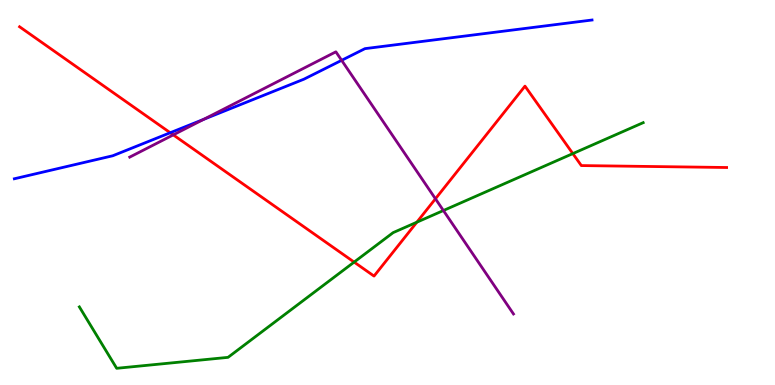[{'lines': ['blue', 'red'], 'intersections': [{'x': 2.2, 'y': 6.55}]}, {'lines': ['green', 'red'], 'intersections': [{'x': 4.57, 'y': 3.19}, {'x': 5.38, 'y': 4.23}, {'x': 7.39, 'y': 6.01}]}, {'lines': ['purple', 'red'], 'intersections': [{'x': 2.24, 'y': 6.5}, {'x': 5.62, 'y': 4.84}]}, {'lines': ['blue', 'green'], 'intersections': []}, {'lines': ['blue', 'purple'], 'intersections': [{'x': 2.63, 'y': 6.9}, {'x': 4.41, 'y': 8.43}]}, {'lines': ['green', 'purple'], 'intersections': [{'x': 5.72, 'y': 4.53}]}]